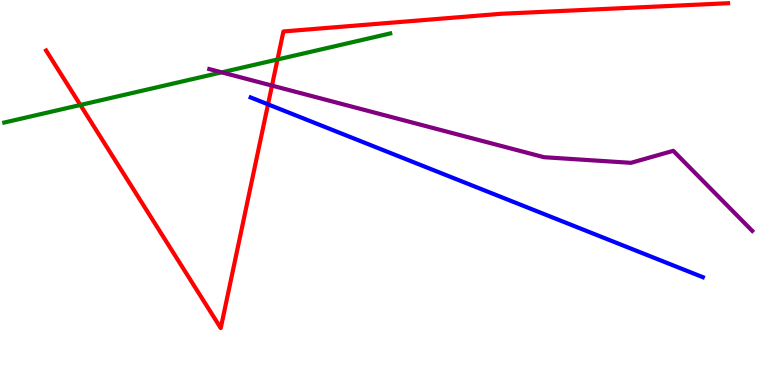[{'lines': ['blue', 'red'], 'intersections': [{'x': 3.46, 'y': 7.29}]}, {'lines': ['green', 'red'], 'intersections': [{'x': 1.04, 'y': 7.27}, {'x': 3.58, 'y': 8.46}]}, {'lines': ['purple', 'red'], 'intersections': [{'x': 3.51, 'y': 7.78}]}, {'lines': ['blue', 'green'], 'intersections': []}, {'lines': ['blue', 'purple'], 'intersections': []}, {'lines': ['green', 'purple'], 'intersections': [{'x': 2.86, 'y': 8.12}]}]